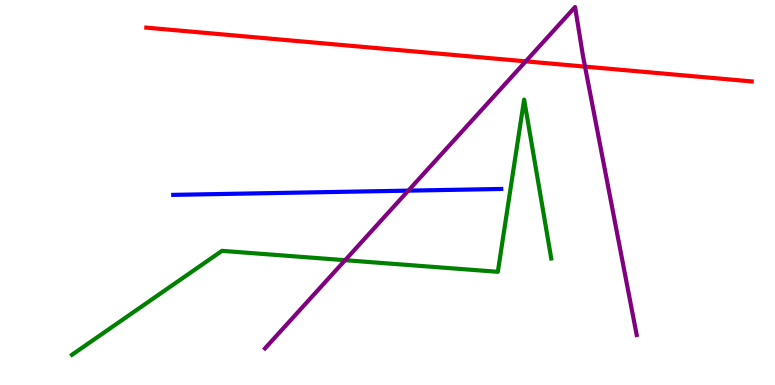[{'lines': ['blue', 'red'], 'intersections': []}, {'lines': ['green', 'red'], 'intersections': []}, {'lines': ['purple', 'red'], 'intersections': [{'x': 6.78, 'y': 8.41}, {'x': 7.55, 'y': 8.27}]}, {'lines': ['blue', 'green'], 'intersections': []}, {'lines': ['blue', 'purple'], 'intersections': [{'x': 5.27, 'y': 5.05}]}, {'lines': ['green', 'purple'], 'intersections': [{'x': 4.45, 'y': 3.24}]}]